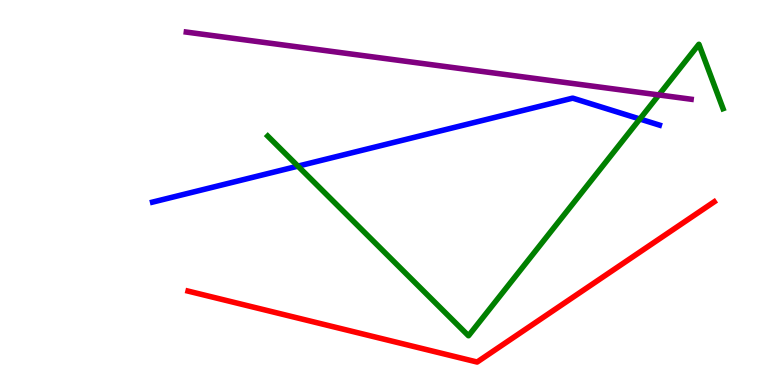[{'lines': ['blue', 'red'], 'intersections': []}, {'lines': ['green', 'red'], 'intersections': []}, {'lines': ['purple', 'red'], 'intersections': []}, {'lines': ['blue', 'green'], 'intersections': [{'x': 3.84, 'y': 5.68}, {'x': 8.26, 'y': 6.91}]}, {'lines': ['blue', 'purple'], 'intersections': []}, {'lines': ['green', 'purple'], 'intersections': [{'x': 8.5, 'y': 7.53}]}]